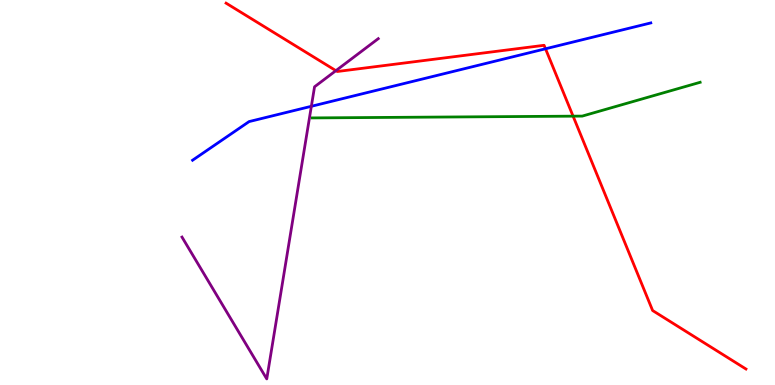[{'lines': ['blue', 'red'], 'intersections': [{'x': 7.04, 'y': 8.73}]}, {'lines': ['green', 'red'], 'intersections': [{'x': 7.39, 'y': 6.98}]}, {'lines': ['purple', 'red'], 'intersections': [{'x': 4.33, 'y': 8.16}]}, {'lines': ['blue', 'green'], 'intersections': []}, {'lines': ['blue', 'purple'], 'intersections': [{'x': 4.02, 'y': 7.24}]}, {'lines': ['green', 'purple'], 'intersections': []}]